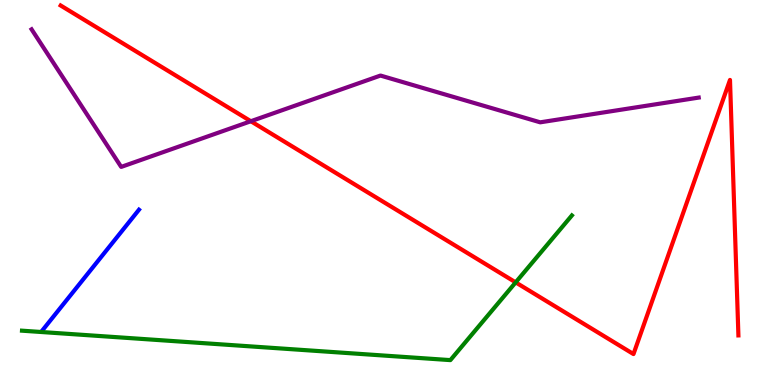[{'lines': ['blue', 'red'], 'intersections': []}, {'lines': ['green', 'red'], 'intersections': [{'x': 6.65, 'y': 2.67}]}, {'lines': ['purple', 'red'], 'intersections': [{'x': 3.24, 'y': 6.85}]}, {'lines': ['blue', 'green'], 'intersections': []}, {'lines': ['blue', 'purple'], 'intersections': []}, {'lines': ['green', 'purple'], 'intersections': []}]